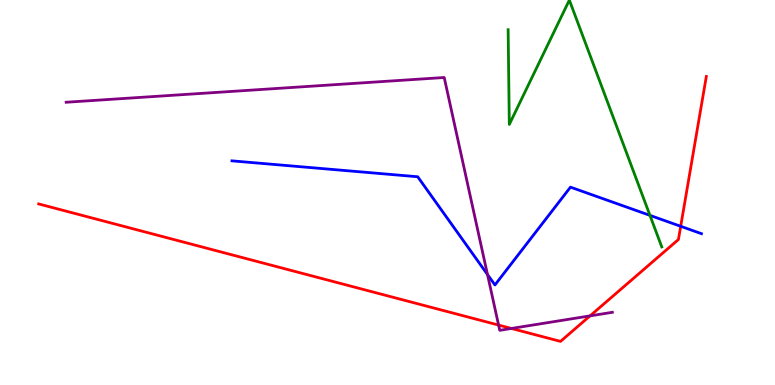[{'lines': ['blue', 'red'], 'intersections': [{'x': 8.78, 'y': 4.12}]}, {'lines': ['green', 'red'], 'intersections': []}, {'lines': ['purple', 'red'], 'intersections': [{'x': 6.43, 'y': 1.56}, {'x': 6.6, 'y': 1.47}, {'x': 7.61, 'y': 1.8}]}, {'lines': ['blue', 'green'], 'intersections': [{'x': 8.39, 'y': 4.41}]}, {'lines': ['blue', 'purple'], 'intersections': [{'x': 6.29, 'y': 2.87}]}, {'lines': ['green', 'purple'], 'intersections': []}]